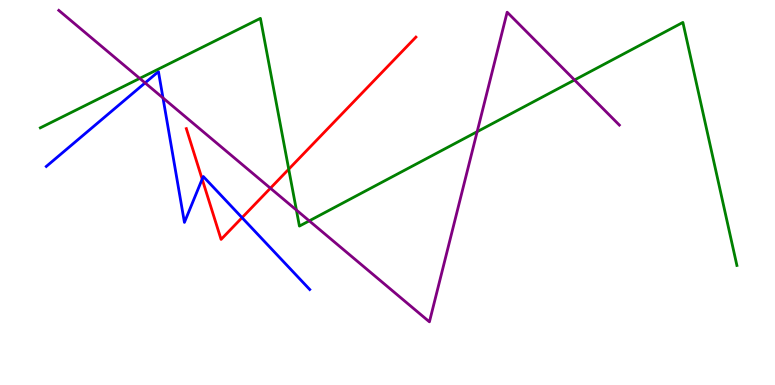[{'lines': ['blue', 'red'], 'intersections': [{'x': 2.61, 'y': 5.35}, {'x': 3.12, 'y': 4.35}]}, {'lines': ['green', 'red'], 'intersections': [{'x': 3.73, 'y': 5.61}]}, {'lines': ['purple', 'red'], 'intersections': [{'x': 3.49, 'y': 5.11}]}, {'lines': ['blue', 'green'], 'intersections': []}, {'lines': ['blue', 'purple'], 'intersections': [{'x': 1.87, 'y': 7.85}, {'x': 2.1, 'y': 7.46}]}, {'lines': ['green', 'purple'], 'intersections': [{'x': 1.8, 'y': 7.96}, {'x': 3.82, 'y': 4.54}, {'x': 3.99, 'y': 4.26}, {'x': 6.16, 'y': 6.58}, {'x': 7.41, 'y': 7.92}]}]